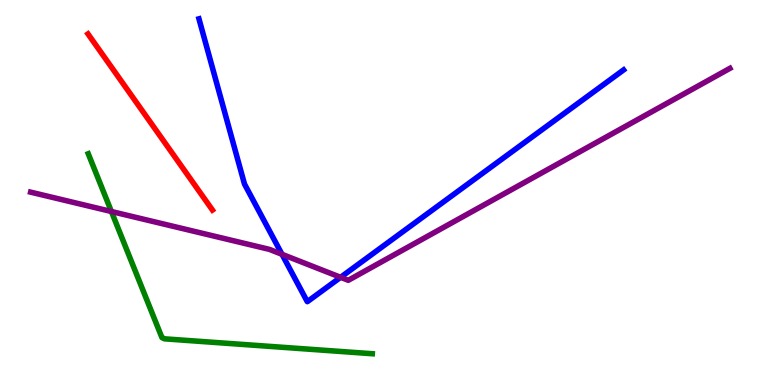[{'lines': ['blue', 'red'], 'intersections': []}, {'lines': ['green', 'red'], 'intersections': []}, {'lines': ['purple', 'red'], 'intersections': []}, {'lines': ['blue', 'green'], 'intersections': []}, {'lines': ['blue', 'purple'], 'intersections': [{'x': 3.64, 'y': 3.39}, {'x': 4.39, 'y': 2.8}]}, {'lines': ['green', 'purple'], 'intersections': [{'x': 1.44, 'y': 4.51}]}]